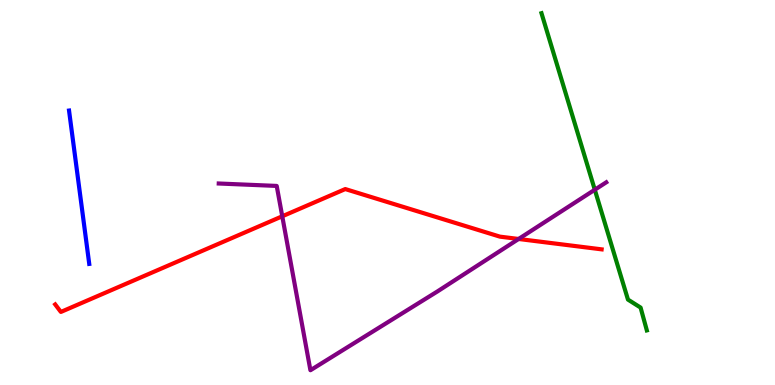[{'lines': ['blue', 'red'], 'intersections': []}, {'lines': ['green', 'red'], 'intersections': []}, {'lines': ['purple', 'red'], 'intersections': [{'x': 3.64, 'y': 4.38}, {'x': 6.69, 'y': 3.79}]}, {'lines': ['blue', 'green'], 'intersections': []}, {'lines': ['blue', 'purple'], 'intersections': []}, {'lines': ['green', 'purple'], 'intersections': [{'x': 7.67, 'y': 5.07}]}]